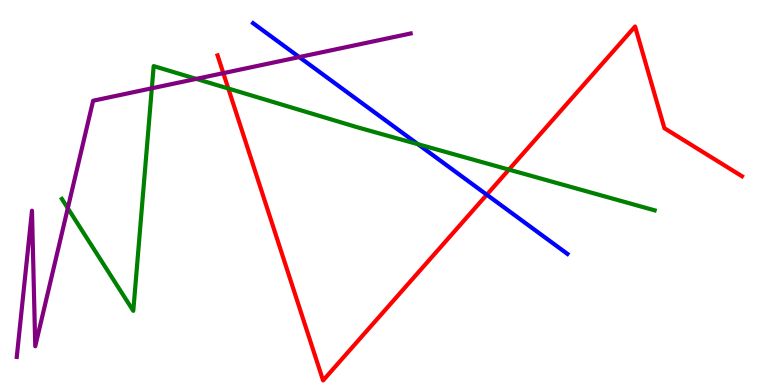[{'lines': ['blue', 'red'], 'intersections': [{'x': 6.28, 'y': 4.94}]}, {'lines': ['green', 'red'], 'intersections': [{'x': 2.95, 'y': 7.7}, {'x': 6.57, 'y': 5.59}]}, {'lines': ['purple', 'red'], 'intersections': [{'x': 2.88, 'y': 8.1}]}, {'lines': ['blue', 'green'], 'intersections': [{'x': 5.39, 'y': 6.25}]}, {'lines': ['blue', 'purple'], 'intersections': [{'x': 3.86, 'y': 8.52}]}, {'lines': ['green', 'purple'], 'intersections': [{'x': 0.875, 'y': 4.59}, {'x': 1.96, 'y': 7.71}, {'x': 2.53, 'y': 7.95}]}]